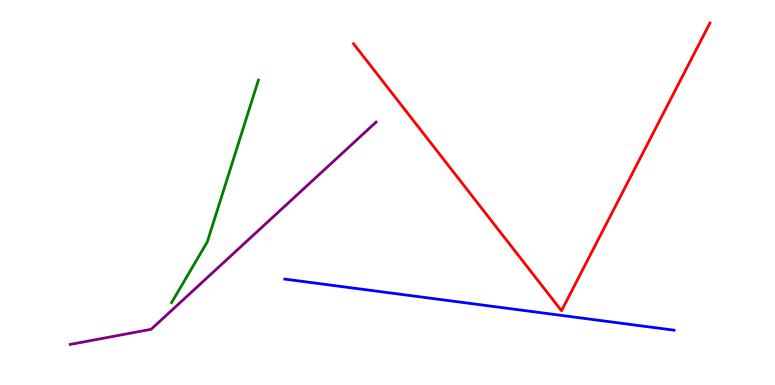[{'lines': ['blue', 'red'], 'intersections': []}, {'lines': ['green', 'red'], 'intersections': []}, {'lines': ['purple', 'red'], 'intersections': []}, {'lines': ['blue', 'green'], 'intersections': []}, {'lines': ['blue', 'purple'], 'intersections': []}, {'lines': ['green', 'purple'], 'intersections': []}]